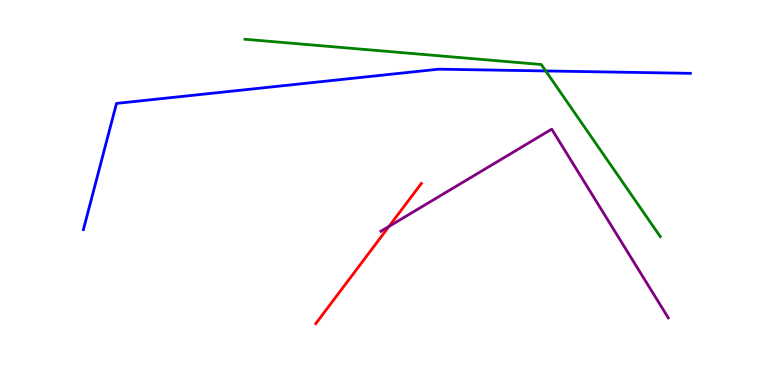[{'lines': ['blue', 'red'], 'intersections': []}, {'lines': ['green', 'red'], 'intersections': []}, {'lines': ['purple', 'red'], 'intersections': [{'x': 5.02, 'y': 4.12}]}, {'lines': ['blue', 'green'], 'intersections': [{'x': 7.04, 'y': 8.16}]}, {'lines': ['blue', 'purple'], 'intersections': []}, {'lines': ['green', 'purple'], 'intersections': []}]